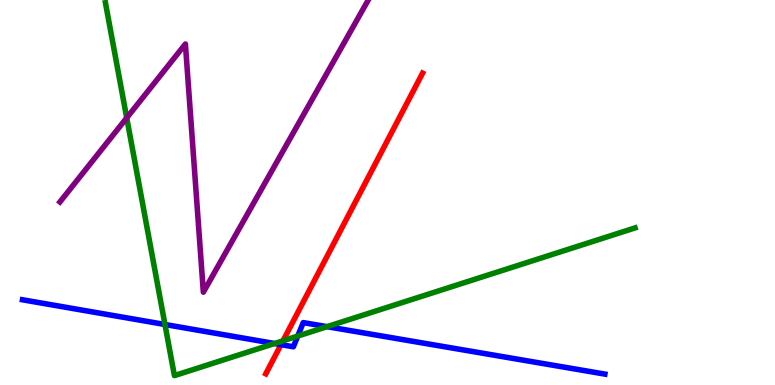[{'lines': ['blue', 'red'], 'intersections': [{'x': 3.63, 'y': 1.05}]}, {'lines': ['green', 'red'], 'intersections': [{'x': 3.65, 'y': 1.15}]}, {'lines': ['purple', 'red'], 'intersections': []}, {'lines': ['blue', 'green'], 'intersections': [{'x': 2.13, 'y': 1.57}, {'x': 3.54, 'y': 1.08}, {'x': 3.84, 'y': 1.27}, {'x': 4.22, 'y': 1.52}]}, {'lines': ['blue', 'purple'], 'intersections': []}, {'lines': ['green', 'purple'], 'intersections': [{'x': 1.64, 'y': 6.94}]}]